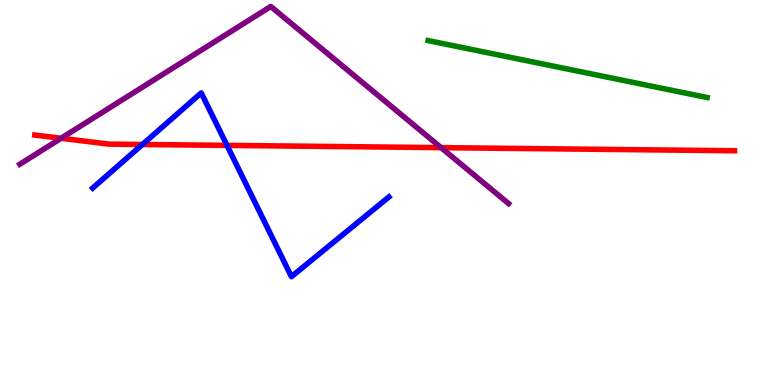[{'lines': ['blue', 'red'], 'intersections': [{'x': 1.84, 'y': 6.25}, {'x': 2.93, 'y': 6.22}]}, {'lines': ['green', 'red'], 'intersections': []}, {'lines': ['purple', 'red'], 'intersections': [{'x': 0.789, 'y': 6.41}, {'x': 5.69, 'y': 6.17}]}, {'lines': ['blue', 'green'], 'intersections': []}, {'lines': ['blue', 'purple'], 'intersections': []}, {'lines': ['green', 'purple'], 'intersections': []}]